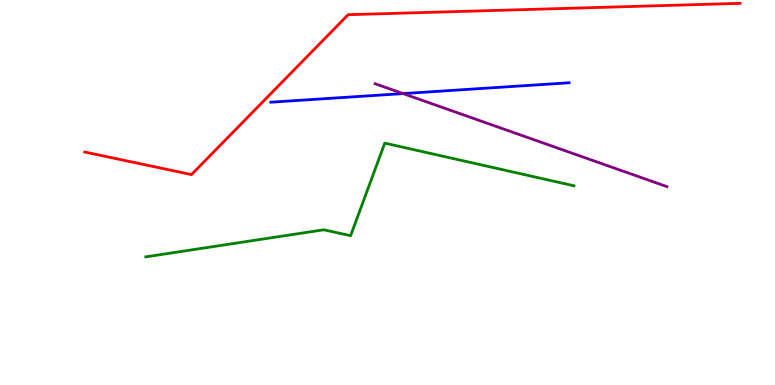[{'lines': ['blue', 'red'], 'intersections': []}, {'lines': ['green', 'red'], 'intersections': []}, {'lines': ['purple', 'red'], 'intersections': []}, {'lines': ['blue', 'green'], 'intersections': []}, {'lines': ['blue', 'purple'], 'intersections': [{'x': 5.2, 'y': 7.57}]}, {'lines': ['green', 'purple'], 'intersections': []}]